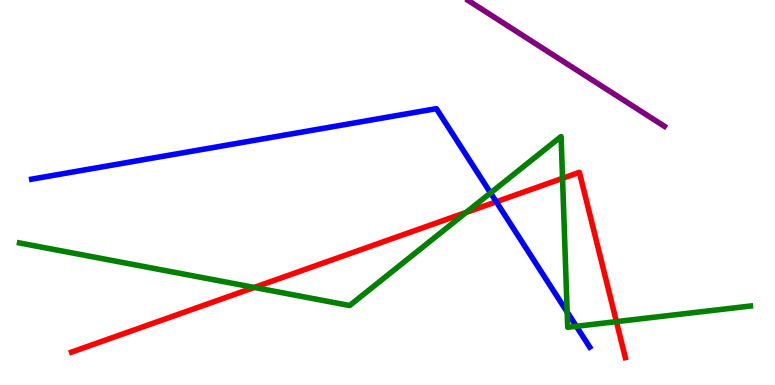[{'lines': ['blue', 'red'], 'intersections': [{'x': 6.4, 'y': 4.76}]}, {'lines': ['green', 'red'], 'intersections': [{'x': 3.28, 'y': 2.53}, {'x': 6.01, 'y': 4.48}, {'x': 7.26, 'y': 5.37}, {'x': 7.95, 'y': 1.65}]}, {'lines': ['purple', 'red'], 'intersections': []}, {'lines': ['blue', 'green'], 'intersections': [{'x': 6.33, 'y': 4.99}, {'x': 7.32, 'y': 1.9}, {'x': 7.44, 'y': 1.52}]}, {'lines': ['blue', 'purple'], 'intersections': []}, {'lines': ['green', 'purple'], 'intersections': []}]